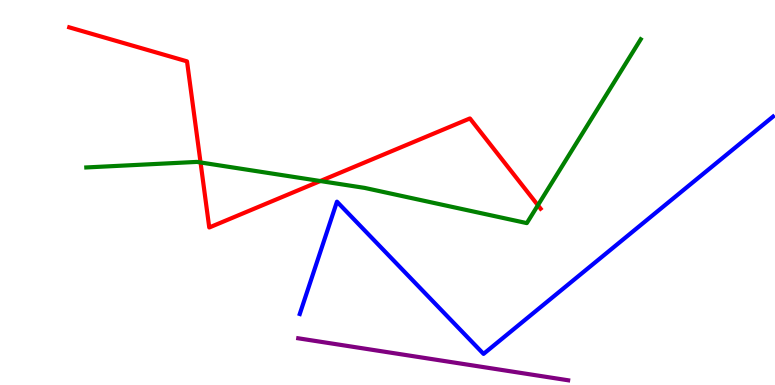[{'lines': ['blue', 'red'], 'intersections': []}, {'lines': ['green', 'red'], 'intersections': [{'x': 2.59, 'y': 5.78}, {'x': 4.13, 'y': 5.3}, {'x': 6.94, 'y': 4.67}]}, {'lines': ['purple', 'red'], 'intersections': []}, {'lines': ['blue', 'green'], 'intersections': []}, {'lines': ['blue', 'purple'], 'intersections': []}, {'lines': ['green', 'purple'], 'intersections': []}]